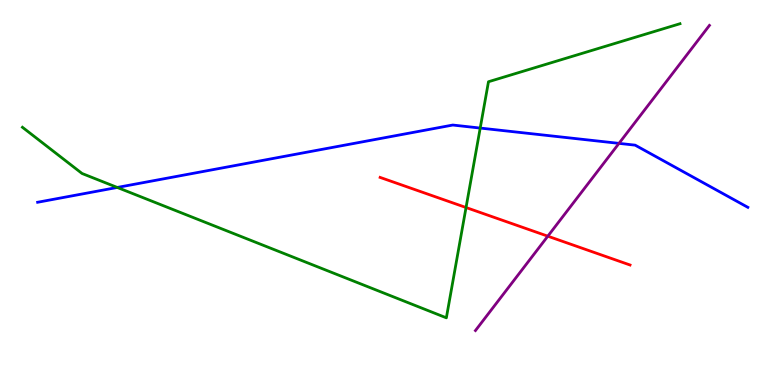[{'lines': ['blue', 'red'], 'intersections': []}, {'lines': ['green', 'red'], 'intersections': [{'x': 6.01, 'y': 4.61}]}, {'lines': ['purple', 'red'], 'intersections': [{'x': 7.07, 'y': 3.87}]}, {'lines': ['blue', 'green'], 'intersections': [{'x': 1.51, 'y': 5.13}, {'x': 6.2, 'y': 6.67}]}, {'lines': ['blue', 'purple'], 'intersections': [{'x': 7.99, 'y': 6.28}]}, {'lines': ['green', 'purple'], 'intersections': []}]